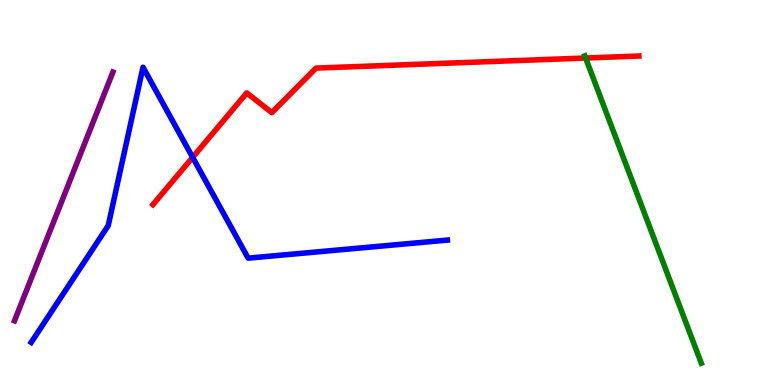[{'lines': ['blue', 'red'], 'intersections': [{'x': 2.49, 'y': 5.91}]}, {'lines': ['green', 'red'], 'intersections': [{'x': 7.56, 'y': 8.49}]}, {'lines': ['purple', 'red'], 'intersections': []}, {'lines': ['blue', 'green'], 'intersections': []}, {'lines': ['blue', 'purple'], 'intersections': []}, {'lines': ['green', 'purple'], 'intersections': []}]